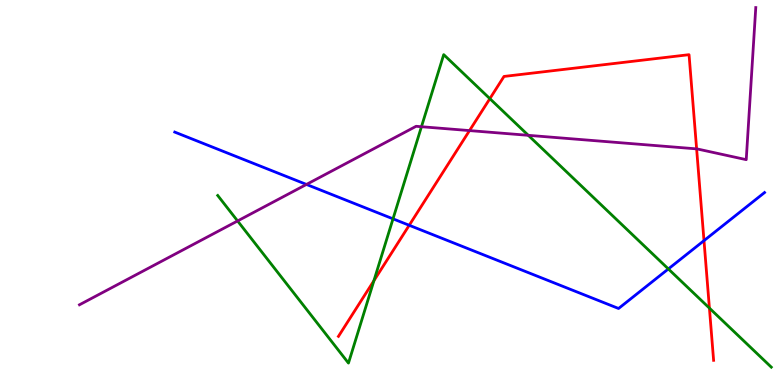[{'lines': ['blue', 'red'], 'intersections': [{'x': 5.28, 'y': 4.15}, {'x': 9.08, 'y': 3.75}]}, {'lines': ['green', 'red'], 'intersections': [{'x': 4.82, 'y': 2.71}, {'x': 6.32, 'y': 7.44}, {'x': 9.15, 'y': 2.0}]}, {'lines': ['purple', 'red'], 'intersections': [{'x': 6.06, 'y': 6.61}, {'x': 8.99, 'y': 6.13}]}, {'lines': ['blue', 'green'], 'intersections': [{'x': 5.07, 'y': 4.32}, {'x': 8.62, 'y': 3.01}]}, {'lines': ['blue', 'purple'], 'intersections': [{'x': 3.95, 'y': 5.21}]}, {'lines': ['green', 'purple'], 'intersections': [{'x': 3.07, 'y': 4.26}, {'x': 5.44, 'y': 6.71}, {'x': 6.82, 'y': 6.49}]}]